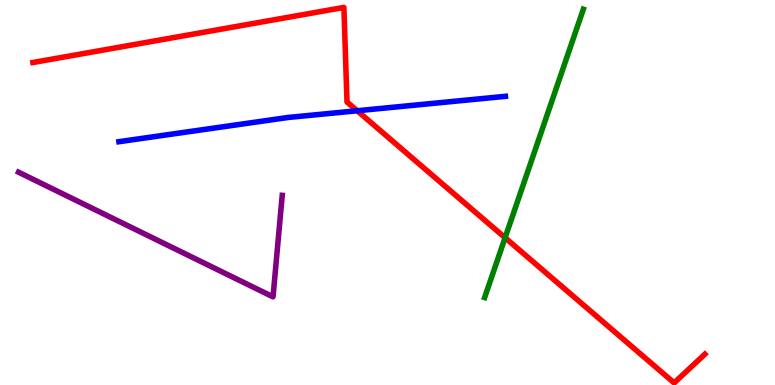[{'lines': ['blue', 'red'], 'intersections': [{'x': 4.61, 'y': 7.12}]}, {'lines': ['green', 'red'], 'intersections': [{'x': 6.52, 'y': 3.83}]}, {'lines': ['purple', 'red'], 'intersections': []}, {'lines': ['blue', 'green'], 'intersections': []}, {'lines': ['blue', 'purple'], 'intersections': []}, {'lines': ['green', 'purple'], 'intersections': []}]